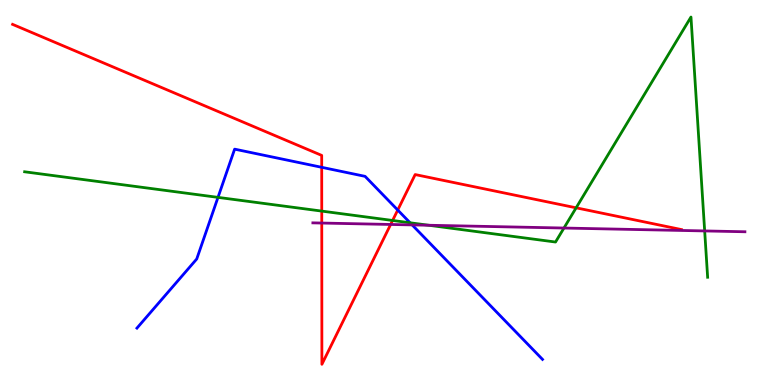[{'lines': ['blue', 'red'], 'intersections': [{'x': 4.15, 'y': 5.65}, {'x': 5.13, 'y': 4.54}]}, {'lines': ['green', 'red'], 'intersections': [{'x': 4.15, 'y': 4.52}, {'x': 5.07, 'y': 4.27}, {'x': 7.43, 'y': 4.6}]}, {'lines': ['purple', 'red'], 'intersections': [{'x': 4.15, 'y': 4.21}, {'x': 5.04, 'y': 4.17}]}, {'lines': ['blue', 'green'], 'intersections': [{'x': 2.81, 'y': 4.87}, {'x': 5.29, 'y': 4.21}]}, {'lines': ['blue', 'purple'], 'intersections': [{'x': 5.32, 'y': 4.16}]}, {'lines': ['green', 'purple'], 'intersections': [{'x': 5.53, 'y': 4.15}, {'x': 7.28, 'y': 4.08}, {'x': 9.09, 'y': 4.0}]}]